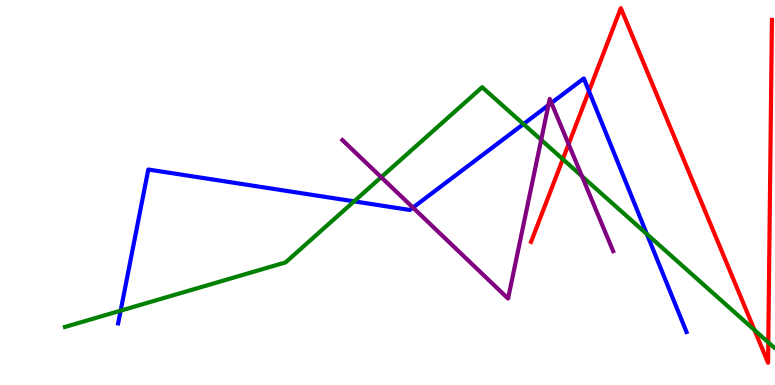[{'lines': ['blue', 'red'], 'intersections': [{'x': 7.6, 'y': 7.63}]}, {'lines': ['green', 'red'], 'intersections': [{'x': 7.26, 'y': 5.87}, {'x': 9.74, 'y': 1.43}, {'x': 9.91, 'y': 1.11}]}, {'lines': ['purple', 'red'], 'intersections': [{'x': 7.34, 'y': 6.26}]}, {'lines': ['blue', 'green'], 'intersections': [{'x': 1.56, 'y': 1.93}, {'x': 4.57, 'y': 4.77}, {'x': 6.75, 'y': 6.78}, {'x': 8.35, 'y': 3.92}]}, {'lines': ['blue', 'purple'], 'intersections': [{'x': 5.33, 'y': 4.61}, {'x': 7.08, 'y': 7.27}, {'x': 7.12, 'y': 7.33}]}, {'lines': ['green', 'purple'], 'intersections': [{'x': 4.92, 'y': 5.4}, {'x': 6.98, 'y': 6.37}, {'x': 7.51, 'y': 5.42}]}]